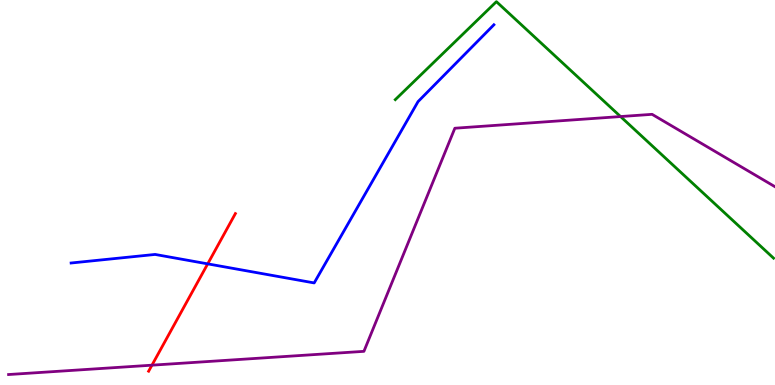[{'lines': ['blue', 'red'], 'intersections': [{'x': 2.68, 'y': 3.15}]}, {'lines': ['green', 'red'], 'intersections': []}, {'lines': ['purple', 'red'], 'intersections': [{'x': 1.96, 'y': 0.515}]}, {'lines': ['blue', 'green'], 'intersections': []}, {'lines': ['blue', 'purple'], 'intersections': []}, {'lines': ['green', 'purple'], 'intersections': [{'x': 8.01, 'y': 6.97}]}]